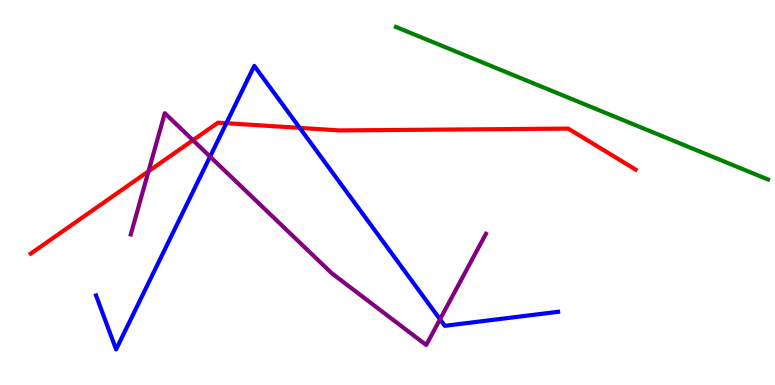[{'lines': ['blue', 'red'], 'intersections': [{'x': 2.92, 'y': 6.8}, {'x': 3.87, 'y': 6.68}]}, {'lines': ['green', 'red'], 'intersections': []}, {'lines': ['purple', 'red'], 'intersections': [{'x': 1.92, 'y': 5.55}, {'x': 2.49, 'y': 6.36}]}, {'lines': ['blue', 'green'], 'intersections': []}, {'lines': ['blue', 'purple'], 'intersections': [{'x': 2.71, 'y': 5.93}, {'x': 5.68, 'y': 1.71}]}, {'lines': ['green', 'purple'], 'intersections': []}]